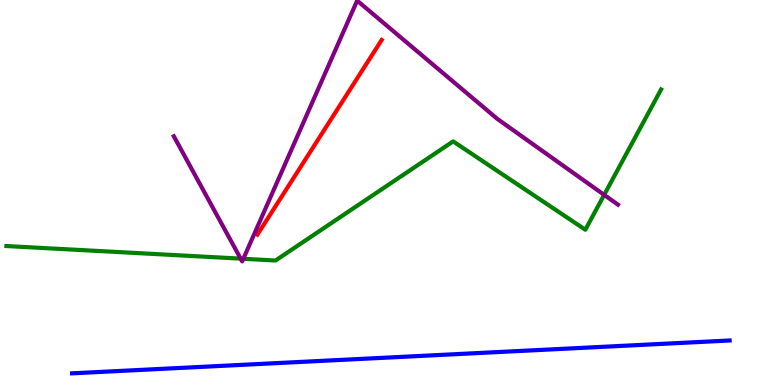[{'lines': ['blue', 'red'], 'intersections': []}, {'lines': ['green', 'red'], 'intersections': []}, {'lines': ['purple', 'red'], 'intersections': []}, {'lines': ['blue', 'green'], 'intersections': []}, {'lines': ['blue', 'purple'], 'intersections': []}, {'lines': ['green', 'purple'], 'intersections': [{'x': 3.11, 'y': 3.28}, {'x': 3.14, 'y': 3.28}, {'x': 7.8, 'y': 4.94}]}]